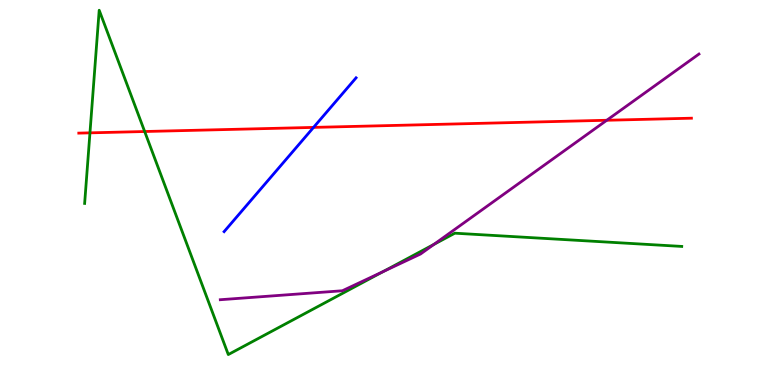[{'lines': ['blue', 'red'], 'intersections': [{'x': 4.05, 'y': 6.69}]}, {'lines': ['green', 'red'], 'intersections': [{'x': 1.16, 'y': 6.55}, {'x': 1.87, 'y': 6.58}]}, {'lines': ['purple', 'red'], 'intersections': [{'x': 7.83, 'y': 6.88}]}, {'lines': ['blue', 'green'], 'intersections': []}, {'lines': ['blue', 'purple'], 'intersections': []}, {'lines': ['green', 'purple'], 'intersections': [{'x': 4.94, 'y': 2.95}, {'x': 5.6, 'y': 3.65}]}]